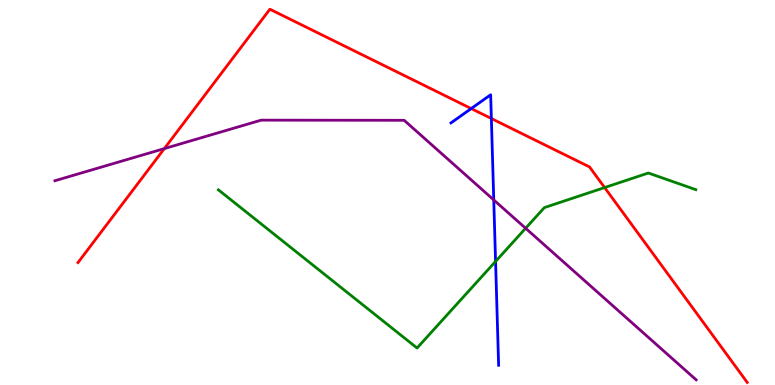[{'lines': ['blue', 'red'], 'intersections': [{'x': 6.08, 'y': 7.18}, {'x': 6.34, 'y': 6.92}]}, {'lines': ['green', 'red'], 'intersections': [{'x': 7.8, 'y': 5.13}]}, {'lines': ['purple', 'red'], 'intersections': [{'x': 2.12, 'y': 6.14}]}, {'lines': ['blue', 'green'], 'intersections': [{'x': 6.39, 'y': 3.21}]}, {'lines': ['blue', 'purple'], 'intersections': [{'x': 6.37, 'y': 4.81}]}, {'lines': ['green', 'purple'], 'intersections': [{'x': 6.78, 'y': 4.07}]}]